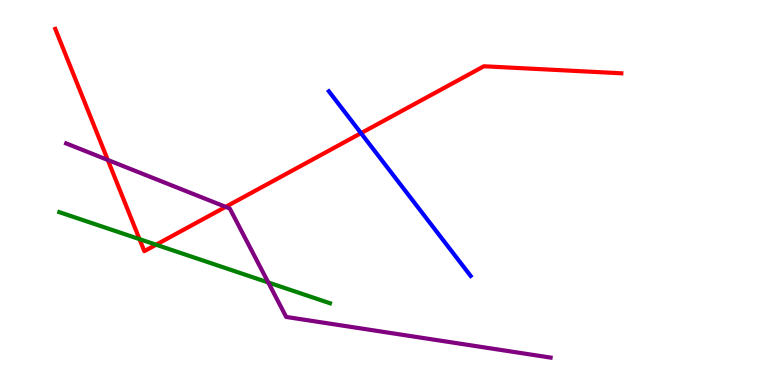[{'lines': ['blue', 'red'], 'intersections': [{'x': 4.66, 'y': 6.54}]}, {'lines': ['green', 'red'], 'intersections': [{'x': 1.8, 'y': 3.79}, {'x': 2.01, 'y': 3.64}]}, {'lines': ['purple', 'red'], 'intersections': [{'x': 1.39, 'y': 5.85}, {'x': 2.91, 'y': 4.63}]}, {'lines': ['blue', 'green'], 'intersections': []}, {'lines': ['blue', 'purple'], 'intersections': []}, {'lines': ['green', 'purple'], 'intersections': [{'x': 3.46, 'y': 2.66}]}]